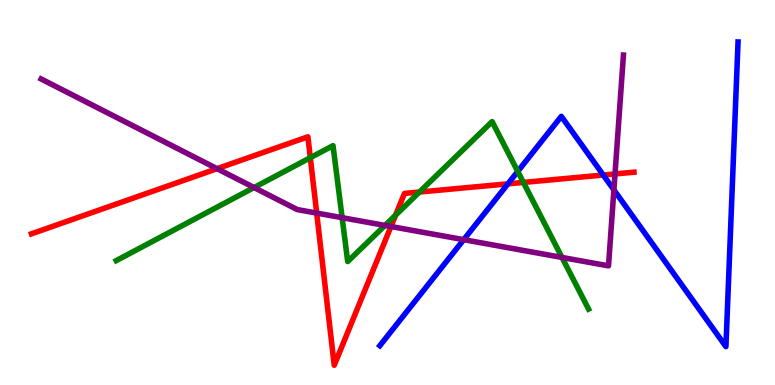[{'lines': ['blue', 'red'], 'intersections': [{'x': 6.55, 'y': 5.22}, {'x': 7.78, 'y': 5.45}]}, {'lines': ['green', 'red'], 'intersections': [{'x': 4.0, 'y': 5.9}, {'x': 5.1, 'y': 4.41}, {'x': 5.41, 'y': 5.01}, {'x': 6.75, 'y': 5.26}]}, {'lines': ['purple', 'red'], 'intersections': [{'x': 2.8, 'y': 5.62}, {'x': 4.09, 'y': 4.47}, {'x': 5.04, 'y': 4.12}, {'x': 7.94, 'y': 5.48}]}, {'lines': ['blue', 'green'], 'intersections': [{'x': 6.68, 'y': 5.55}]}, {'lines': ['blue', 'purple'], 'intersections': [{'x': 5.98, 'y': 3.77}, {'x': 7.92, 'y': 5.07}]}, {'lines': ['green', 'purple'], 'intersections': [{'x': 3.28, 'y': 5.13}, {'x': 4.41, 'y': 4.35}, {'x': 4.97, 'y': 4.14}, {'x': 7.25, 'y': 3.31}]}]